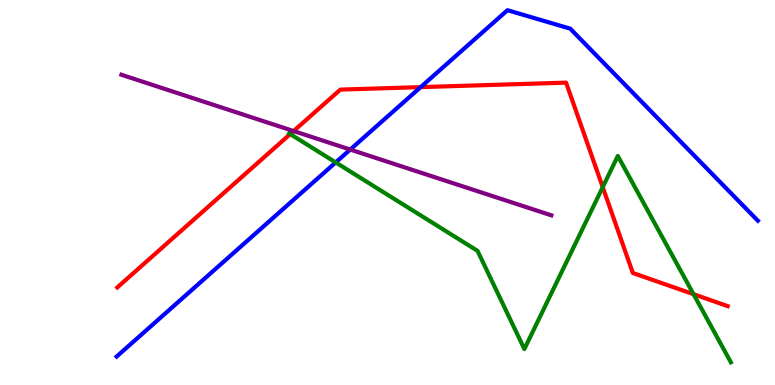[{'lines': ['blue', 'red'], 'intersections': [{'x': 5.43, 'y': 7.74}]}, {'lines': ['green', 'red'], 'intersections': [{'x': 3.74, 'y': 6.52}, {'x': 7.78, 'y': 5.14}, {'x': 8.95, 'y': 2.36}]}, {'lines': ['purple', 'red'], 'intersections': [{'x': 3.79, 'y': 6.6}]}, {'lines': ['blue', 'green'], 'intersections': [{'x': 4.33, 'y': 5.78}]}, {'lines': ['blue', 'purple'], 'intersections': [{'x': 4.52, 'y': 6.12}]}, {'lines': ['green', 'purple'], 'intersections': []}]